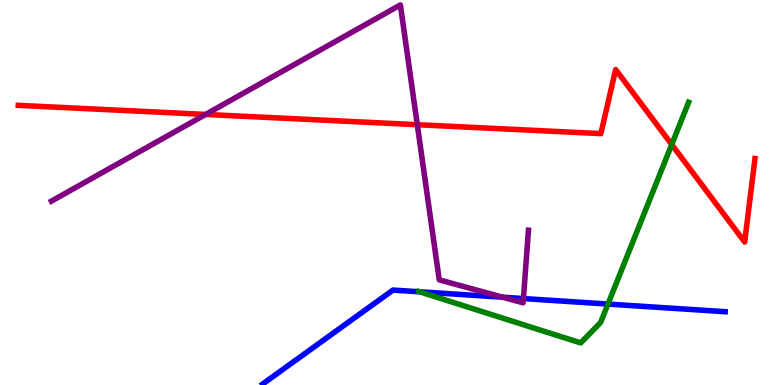[{'lines': ['blue', 'red'], 'intersections': []}, {'lines': ['green', 'red'], 'intersections': [{'x': 8.67, 'y': 6.25}]}, {'lines': ['purple', 'red'], 'intersections': [{'x': 2.65, 'y': 7.03}, {'x': 5.38, 'y': 6.76}]}, {'lines': ['blue', 'green'], 'intersections': [{'x': 5.42, 'y': 2.42}, {'x': 7.84, 'y': 2.1}]}, {'lines': ['blue', 'purple'], 'intersections': [{'x': 6.49, 'y': 2.28}, {'x': 6.75, 'y': 2.25}]}, {'lines': ['green', 'purple'], 'intersections': []}]